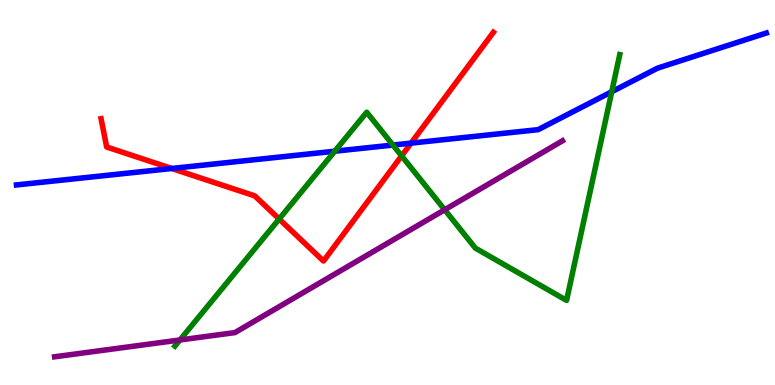[{'lines': ['blue', 'red'], 'intersections': [{'x': 2.22, 'y': 5.62}, {'x': 5.3, 'y': 6.28}]}, {'lines': ['green', 'red'], 'intersections': [{'x': 3.6, 'y': 4.31}, {'x': 5.18, 'y': 5.95}]}, {'lines': ['purple', 'red'], 'intersections': []}, {'lines': ['blue', 'green'], 'intersections': [{'x': 4.32, 'y': 6.07}, {'x': 5.07, 'y': 6.23}, {'x': 7.89, 'y': 7.62}]}, {'lines': ['blue', 'purple'], 'intersections': []}, {'lines': ['green', 'purple'], 'intersections': [{'x': 2.32, 'y': 1.17}, {'x': 5.74, 'y': 4.55}]}]